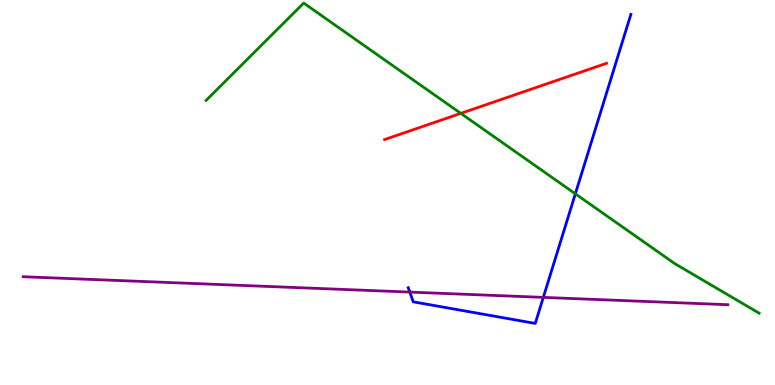[{'lines': ['blue', 'red'], 'intersections': []}, {'lines': ['green', 'red'], 'intersections': [{'x': 5.95, 'y': 7.06}]}, {'lines': ['purple', 'red'], 'intersections': []}, {'lines': ['blue', 'green'], 'intersections': [{'x': 7.42, 'y': 4.97}]}, {'lines': ['blue', 'purple'], 'intersections': [{'x': 5.29, 'y': 2.41}, {'x': 7.01, 'y': 2.28}]}, {'lines': ['green', 'purple'], 'intersections': []}]